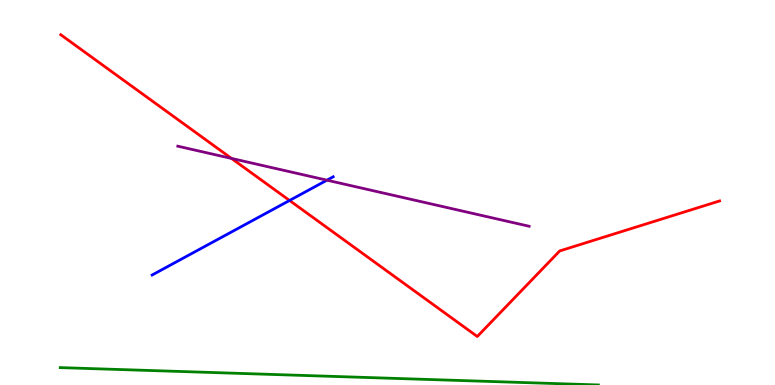[{'lines': ['blue', 'red'], 'intersections': [{'x': 3.74, 'y': 4.79}]}, {'lines': ['green', 'red'], 'intersections': []}, {'lines': ['purple', 'red'], 'intersections': [{'x': 2.99, 'y': 5.88}]}, {'lines': ['blue', 'green'], 'intersections': []}, {'lines': ['blue', 'purple'], 'intersections': [{'x': 4.22, 'y': 5.32}]}, {'lines': ['green', 'purple'], 'intersections': []}]